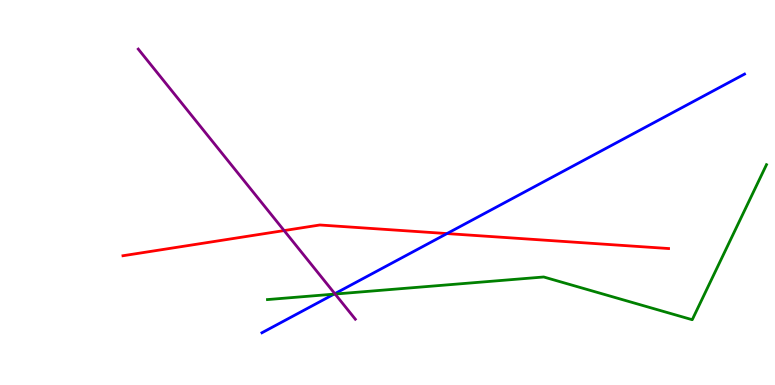[{'lines': ['blue', 'red'], 'intersections': [{'x': 5.77, 'y': 3.93}]}, {'lines': ['green', 'red'], 'intersections': []}, {'lines': ['purple', 'red'], 'intersections': [{'x': 3.67, 'y': 4.01}]}, {'lines': ['blue', 'green'], 'intersections': [{'x': 4.31, 'y': 2.36}]}, {'lines': ['blue', 'purple'], 'intersections': [{'x': 4.32, 'y': 2.37}]}, {'lines': ['green', 'purple'], 'intersections': [{'x': 4.32, 'y': 2.36}]}]